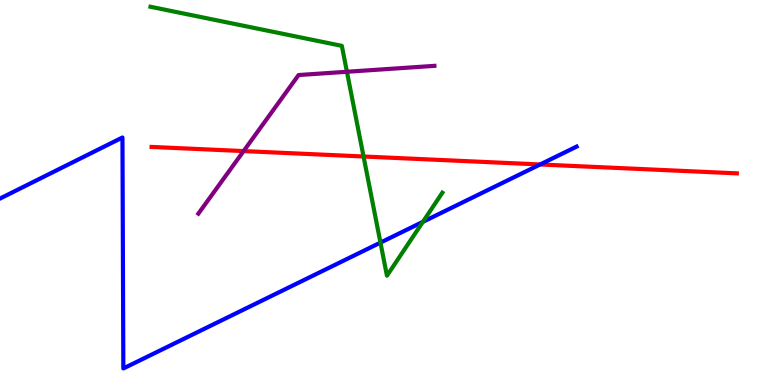[{'lines': ['blue', 'red'], 'intersections': [{'x': 6.97, 'y': 5.73}]}, {'lines': ['green', 'red'], 'intersections': [{'x': 4.69, 'y': 5.94}]}, {'lines': ['purple', 'red'], 'intersections': [{'x': 3.14, 'y': 6.08}]}, {'lines': ['blue', 'green'], 'intersections': [{'x': 4.91, 'y': 3.7}, {'x': 5.46, 'y': 4.24}]}, {'lines': ['blue', 'purple'], 'intersections': []}, {'lines': ['green', 'purple'], 'intersections': [{'x': 4.48, 'y': 8.14}]}]